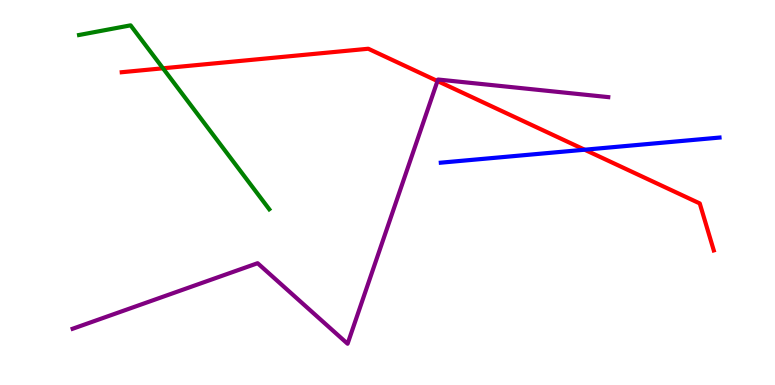[{'lines': ['blue', 'red'], 'intersections': [{'x': 7.54, 'y': 6.11}]}, {'lines': ['green', 'red'], 'intersections': [{'x': 2.1, 'y': 8.23}]}, {'lines': ['purple', 'red'], 'intersections': [{'x': 5.64, 'y': 7.9}]}, {'lines': ['blue', 'green'], 'intersections': []}, {'lines': ['blue', 'purple'], 'intersections': []}, {'lines': ['green', 'purple'], 'intersections': []}]